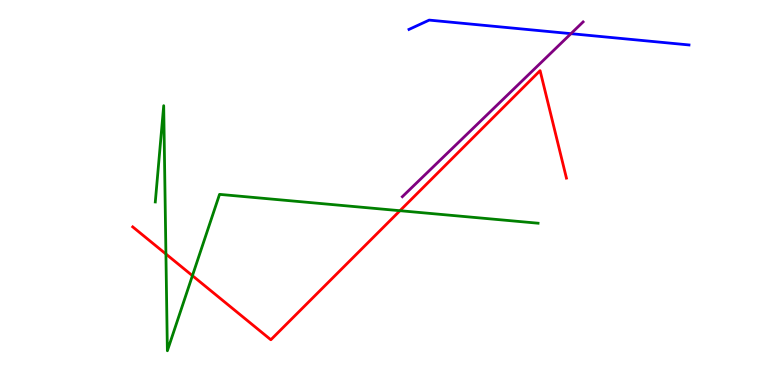[{'lines': ['blue', 'red'], 'intersections': []}, {'lines': ['green', 'red'], 'intersections': [{'x': 2.14, 'y': 3.4}, {'x': 2.48, 'y': 2.84}, {'x': 5.16, 'y': 4.53}]}, {'lines': ['purple', 'red'], 'intersections': []}, {'lines': ['blue', 'green'], 'intersections': []}, {'lines': ['blue', 'purple'], 'intersections': [{'x': 7.37, 'y': 9.13}]}, {'lines': ['green', 'purple'], 'intersections': []}]